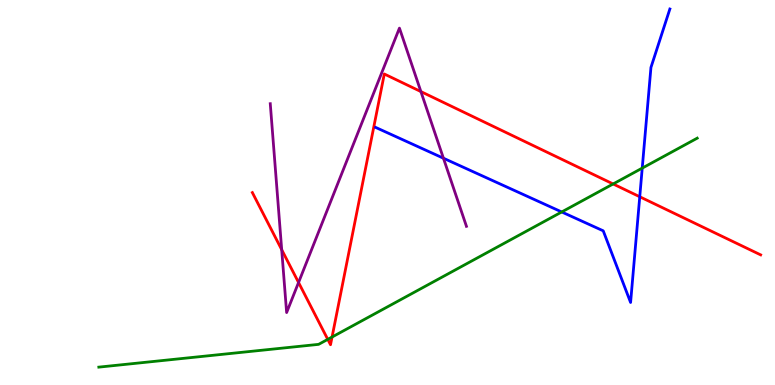[{'lines': ['blue', 'red'], 'intersections': [{'x': 8.25, 'y': 4.89}]}, {'lines': ['green', 'red'], 'intersections': [{'x': 4.23, 'y': 1.19}, {'x': 4.28, 'y': 1.25}, {'x': 7.91, 'y': 5.22}]}, {'lines': ['purple', 'red'], 'intersections': [{'x': 3.63, 'y': 3.51}, {'x': 3.85, 'y': 2.66}, {'x': 5.43, 'y': 7.62}]}, {'lines': ['blue', 'green'], 'intersections': [{'x': 7.25, 'y': 4.49}, {'x': 8.29, 'y': 5.63}]}, {'lines': ['blue', 'purple'], 'intersections': [{'x': 5.72, 'y': 5.89}]}, {'lines': ['green', 'purple'], 'intersections': []}]